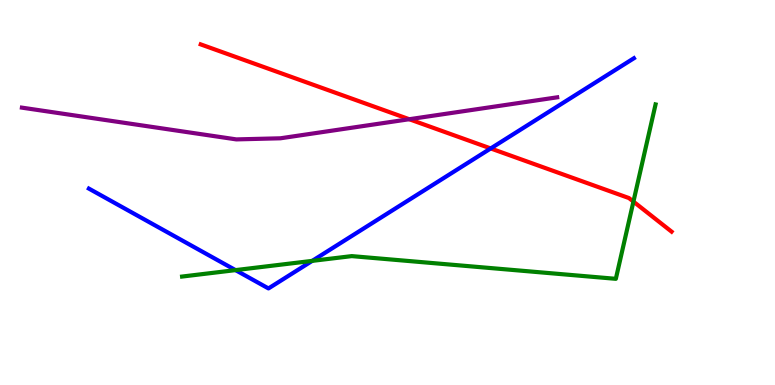[{'lines': ['blue', 'red'], 'intersections': [{'x': 6.33, 'y': 6.14}]}, {'lines': ['green', 'red'], 'intersections': [{'x': 8.17, 'y': 4.76}]}, {'lines': ['purple', 'red'], 'intersections': [{'x': 5.28, 'y': 6.9}]}, {'lines': ['blue', 'green'], 'intersections': [{'x': 3.04, 'y': 2.98}, {'x': 4.03, 'y': 3.22}]}, {'lines': ['blue', 'purple'], 'intersections': []}, {'lines': ['green', 'purple'], 'intersections': []}]